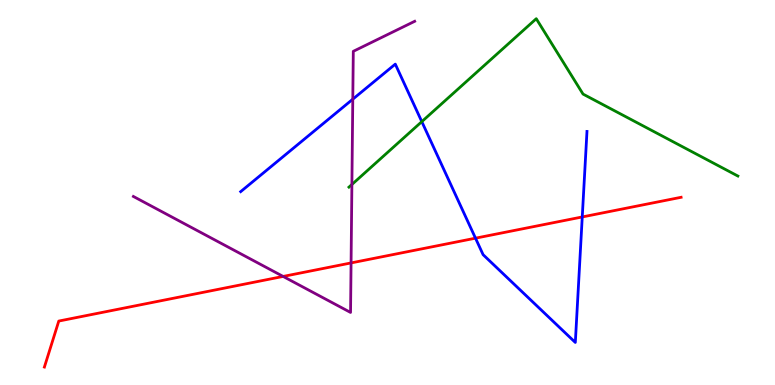[{'lines': ['blue', 'red'], 'intersections': [{'x': 6.14, 'y': 3.81}, {'x': 7.51, 'y': 4.36}]}, {'lines': ['green', 'red'], 'intersections': []}, {'lines': ['purple', 'red'], 'intersections': [{'x': 3.65, 'y': 2.82}, {'x': 4.53, 'y': 3.17}]}, {'lines': ['blue', 'green'], 'intersections': [{'x': 5.44, 'y': 6.84}]}, {'lines': ['blue', 'purple'], 'intersections': [{'x': 4.55, 'y': 7.42}]}, {'lines': ['green', 'purple'], 'intersections': [{'x': 4.54, 'y': 5.21}]}]